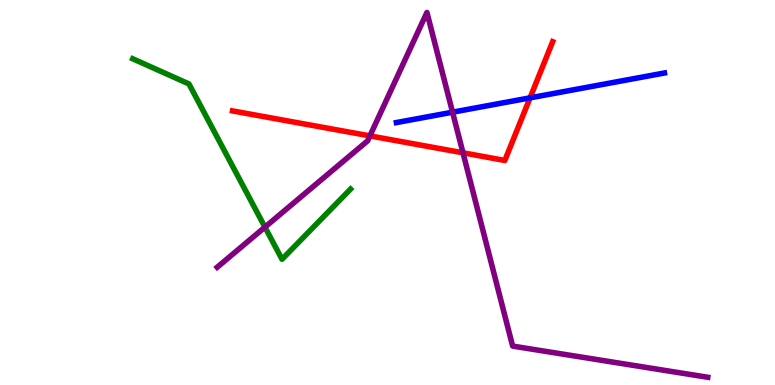[{'lines': ['blue', 'red'], 'intersections': [{'x': 6.84, 'y': 7.46}]}, {'lines': ['green', 'red'], 'intersections': []}, {'lines': ['purple', 'red'], 'intersections': [{'x': 4.77, 'y': 6.47}, {'x': 5.97, 'y': 6.03}]}, {'lines': ['blue', 'green'], 'intersections': []}, {'lines': ['blue', 'purple'], 'intersections': [{'x': 5.84, 'y': 7.09}]}, {'lines': ['green', 'purple'], 'intersections': [{'x': 3.42, 'y': 4.1}]}]